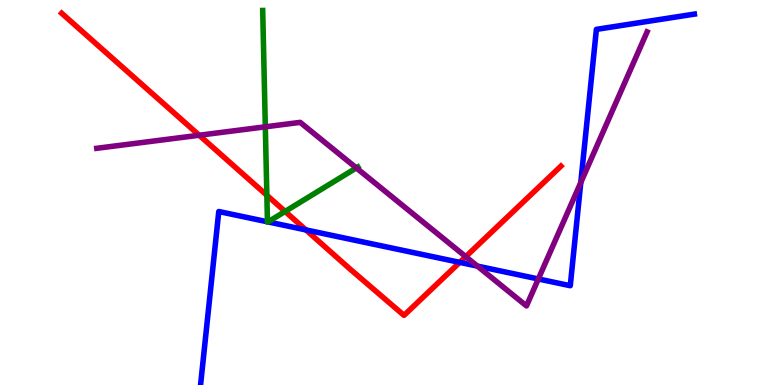[{'lines': ['blue', 'red'], 'intersections': [{'x': 3.95, 'y': 4.03}, {'x': 5.93, 'y': 3.19}]}, {'lines': ['green', 'red'], 'intersections': [{'x': 3.44, 'y': 4.93}, {'x': 3.68, 'y': 4.51}]}, {'lines': ['purple', 'red'], 'intersections': [{'x': 2.57, 'y': 6.49}, {'x': 6.01, 'y': 3.33}]}, {'lines': ['blue', 'green'], 'intersections': [{'x': 3.45, 'y': 4.24}, {'x': 3.46, 'y': 4.24}]}, {'lines': ['blue', 'purple'], 'intersections': [{'x': 6.16, 'y': 3.09}, {'x': 6.95, 'y': 2.75}, {'x': 7.49, 'y': 5.26}]}, {'lines': ['green', 'purple'], 'intersections': [{'x': 3.42, 'y': 6.71}, {'x': 4.6, 'y': 5.64}]}]